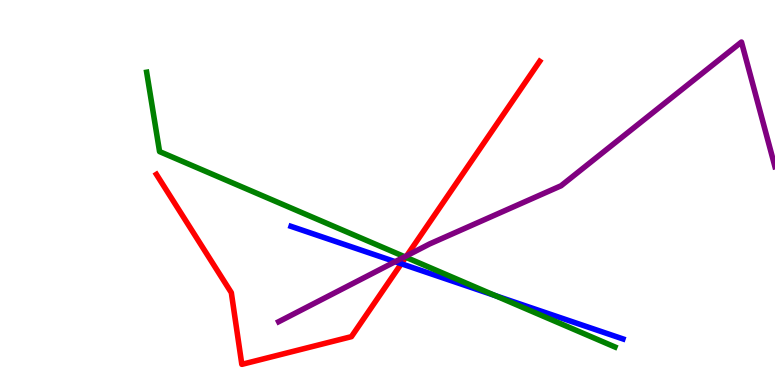[{'lines': ['blue', 'red'], 'intersections': [{'x': 5.18, 'y': 3.15}]}, {'lines': ['green', 'red'], 'intersections': [{'x': 5.24, 'y': 3.32}]}, {'lines': ['purple', 'red'], 'intersections': [{'x': 5.25, 'y': 3.36}]}, {'lines': ['blue', 'green'], 'intersections': [{'x': 6.39, 'y': 2.32}]}, {'lines': ['blue', 'purple'], 'intersections': [{'x': 5.1, 'y': 3.2}]}, {'lines': ['green', 'purple'], 'intersections': [{'x': 5.22, 'y': 3.33}]}]